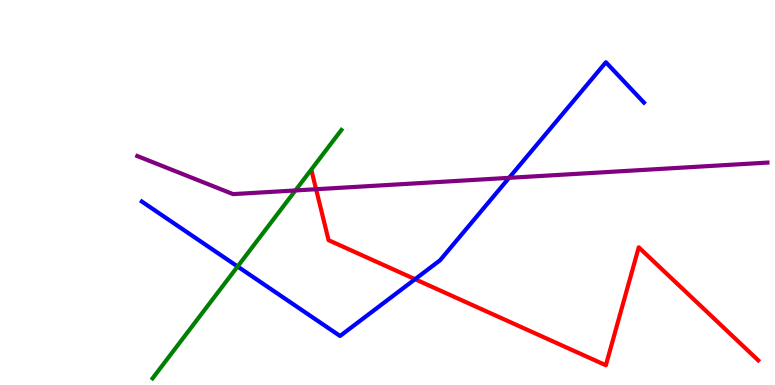[{'lines': ['blue', 'red'], 'intersections': [{'x': 5.36, 'y': 2.75}]}, {'lines': ['green', 'red'], 'intersections': []}, {'lines': ['purple', 'red'], 'intersections': [{'x': 4.08, 'y': 5.09}]}, {'lines': ['blue', 'green'], 'intersections': [{'x': 3.07, 'y': 3.08}]}, {'lines': ['blue', 'purple'], 'intersections': [{'x': 6.57, 'y': 5.38}]}, {'lines': ['green', 'purple'], 'intersections': [{'x': 3.81, 'y': 5.05}]}]